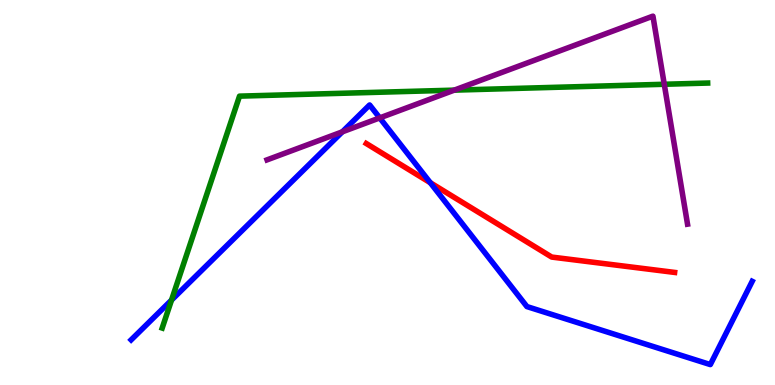[{'lines': ['blue', 'red'], 'intersections': [{'x': 5.55, 'y': 5.25}]}, {'lines': ['green', 'red'], 'intersections': []}, {'lines': ['purple', 'red'], 'intersections': []}, {'lines': ['blue', 'green'], 'intersections': [{'x': 2.21, 'y': 2.21}]}, {'lines': ['blue', 'purple'], 'intersections': [{'x': 4.42, 'y': 6.58}, {'x': 4.9, 'y': 6.94}]}, {'lines': ['green', 'purple'], 'intersections': [{'x': 5.86, 'y': 7.66}, {'x': 8.57, 'y': 7.81}]}]